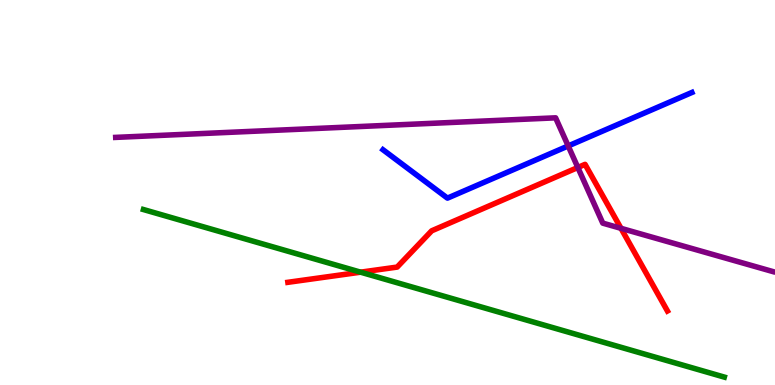[{'lines': ['blue', 'red'], 'intersections': []}, {'lines': ['green', 'red'], 'intersections': [{'x': 4.65, 'y': 2.93}]}, {'lines': ['purple', 'red'], 'intersections': [{'x': 7.46, 'y': 5.65}, {'x': 8.01, 'y': 4.07}]}, {'lines': ['blue', 'green'], 'intersections': []}, {'lines': ['blue', 'purple'], 'intersections': [{'x': 7.33, 'y': 6.21}]}, {'lines': ['green', 'purple'], 'intersections': []}]